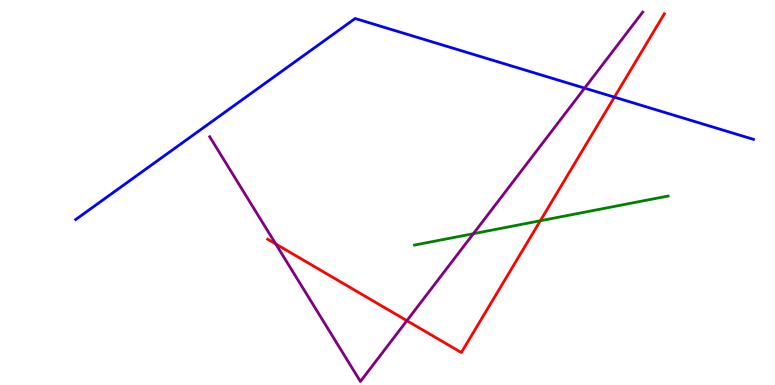[{'lines': ['blue', 'red'], 'intersections': [{'x': 7.93, 'y': 7.48}]}, {'lines': ['green', 'red'], 'intersections': [{'x': 6.97, 'y': 4.27}]}, {'lines': ['purple', 'red'], 'intersections': [{'x': 3.56, 'y': 3.66}, {'x': 5.25, 'y': 1.67}]}, {'lines': ['blue', 'green'], 'intersections': []}, {'lines': ['blue', 'purple'], 'intersections': [{'x': 7.54, 'y': 7.71}]}, {'lines': ['green', 'purple'], 'intersections': [{'x': 6.11, 'y': 3.93}]}]